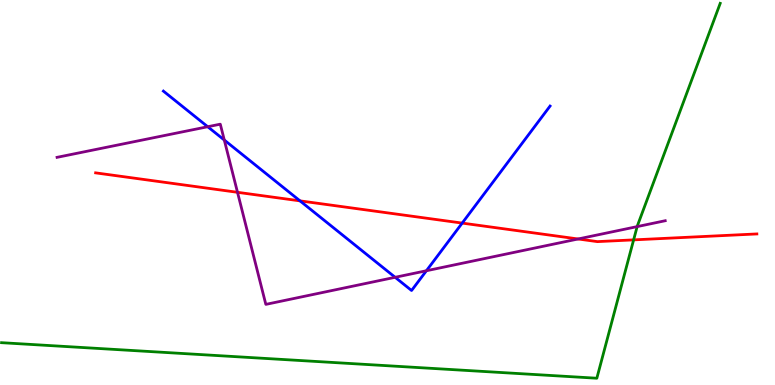[{'lines': ['blue', 'red'], 'intersections': [{'x': 3.87, 'y': 4.78}, {'x': 5.96, 'y': 4.21}]}, {'lines': ['green', 'red'], 'intersections': [{'x': 8.18, 'y': 3.77}]}, {'lines': ['purple', 'red'], 'intersections': [{'x': 3.06, 'y': 5.01}, {'x': 7.46, 'y': 3.79}]}, {'lines': ['blue', 'green'], 'intersections': []}, {'lines': ['blue', 'purple'], 'intersections': [{'x': 2.68, 'y': 6.71}, {'x': 2.89, 'y': 6.36}, {'x': 5.1, 'y': 2.8}, {'x': 5.5, 'y': 2.97}]}, {'lines': ['green', 'purple'], 'intersections': [{'x': 8.22, 'y': 4.11}]}]